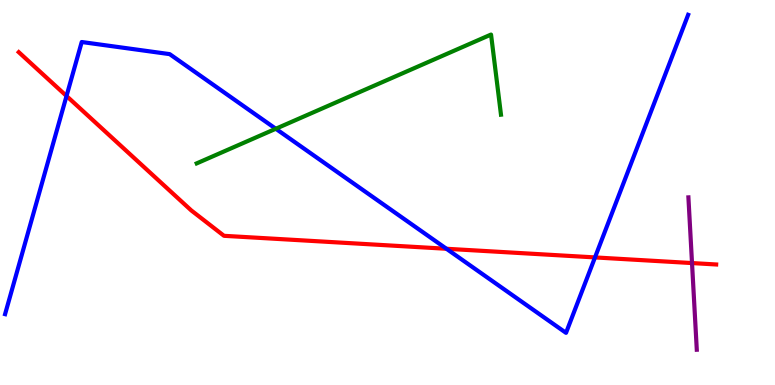[{'lines': ['blue', 'red'], 'intersections': [{'x': 0.858, 'y': 7.51}, {'x': 5.76, 'y': 3.54}, {'x': 7.68, 'y': 3.31}]}, {'lines': ['green', 'red'], 'intersections': []}, {'lines': ['purple', 'red'], 'intersections': [{'x': 8.93, 'y': 3.17}]}, {'lines': ['blue', 'green'], 'intersections': [{'x': 3.56, 'y': 6.66}]}, {'lines': ['blue', 'purple'], 'intersections': []}, {'lines': ['green', 'purple'], 'intersections': []}]